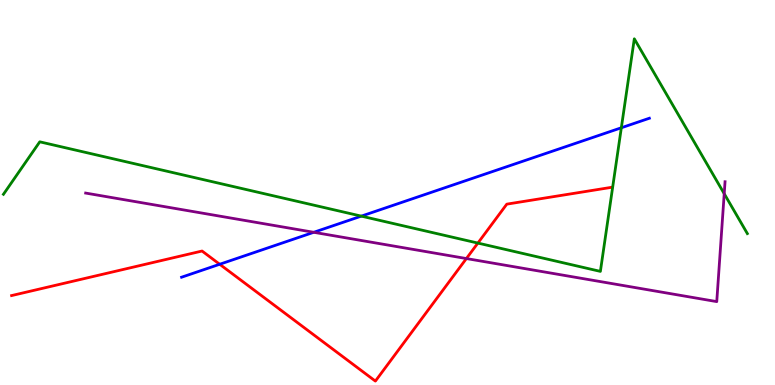[{'lines': ['blue', 'red'], 'intersections': [{'x': 2.83, 'y': 3.14}]}, {'lines': ['green', 'red'], 'intersections': [{'x': 6.17, 'y': 3.69}]}, {'lines': ['purple', 'red'], 'intersections': [{'x': 6.02, 'y': 3.28}]}, {'lines': ['blue', 'green'], 'intersections': [{'x': 4.66, 'y': 4.39}, {'x': 8.02, 'y': 6.68}]}, {'lines': ['blue', 'purple'], 'intersections': [{'x': 4.05, 'y': 3.97}]}, {'lines': ['green', 'purple'], 'intersections': [{'x': 9.34, 'y': 4.97}]}]